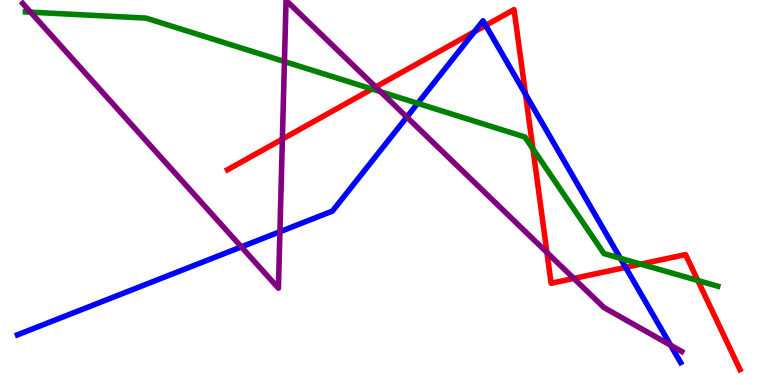[{'lines': ['blue', 'red'], 'intersections': [{'x': 6.12, 'y': 9.17}, {'x': 6.27, 'y': 9.34}, {'x': 6.78, 'y': 7.55}, {'x': 8.07, 'y': 3.06}]}, {'lines': ['green', 'red'], 'intersections': [{'x': 4.8, 'y': 7.69}, {'x': 6.88, 'y': 6.13}, {'x': 8.27, 'y': 3.14}, {'x': 9.0, 'y': 2.71}]}, {'lines': ['purple', 'red'], 'intersections': [{'x': 3.64, 'y': 6.39}, {'x': 4.85, 'y': 7.74}, {'x': 7.06, 'y': 3.44}, {'x': 7.4, 'y': 2.77}]}, {'lines': ['blue', 'green'], 'intersections': [{'x': 5.39, 'y': 7.32}, {'x': 8.0, 'y': 3.29}]}, {'lines': ['blue', 'purple'], 'intersections': [{'x': 3.11, 'y': 3.59}, {'x': 3.61, 'y': 3.98}, {'x': 5.25, 'y': 6.96}, {'x': 8.65, 'y': 1.03}]}, {'lines': ['green', 'purple'], 'intersections': [{'x': 0.395, 'y': 9.68}, {'x': 3.67, 'y': 8.4}, {'x': 4.91, 'y': 7.62}]}]